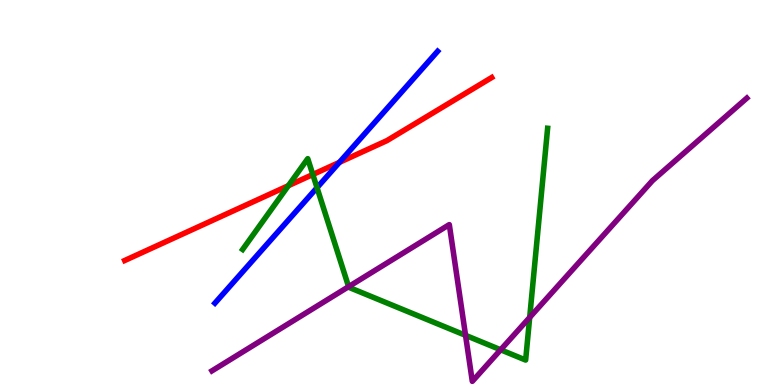[{'lines': ['blue', 'red'], 'intersections': [{'x': 4.38, 'y': 5.78}]}, {'lines': ['green', 'red'], 'intersections': [{'x': 3.72, 'y': 5.18}, {'x': 4.04, 'y': 5.47}]}, {'lines': ['purple', 'red'], 'intersections': []}, {'lines': ['blue', 'green'], 'intersections': [{'x': 4.09, 'y': 5.13}]}, {'lines': ['blue', 'purple'], 'intersections': []}, {'lines': ['green', 'purple'], 'intersections': [{'x': 4.5, 'y': 2.55}, {'x': 6.01, 'y': 1.29}, {'x': 6.46, 'y': 0.915}, {'x': 6.83, 'y': 1.76}]}]